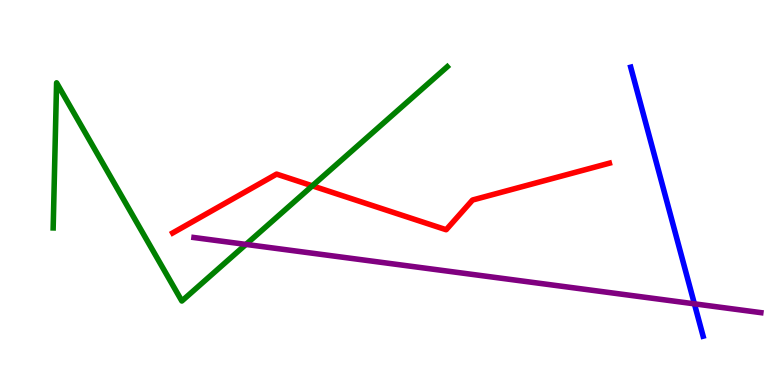[{'lines': ['blue', 'red'], 'intersections': []}, {'lines': ['green', 'red'], 'intersections': [{'x': 4.03, 'y': 5.17}]}, {'lines': ['purple', 'red'], 'intersections': []}, {'lines': ['blue', 'green'], 'intersections': []}, {'lines': ['blue', 'purple'], 'intersections': [{'x': 8.96, 'y': 2.11}]}, {'lines': ['green', 'purple'], 'intersections': [{'x': 3.17, 'y': 3.65}]}]